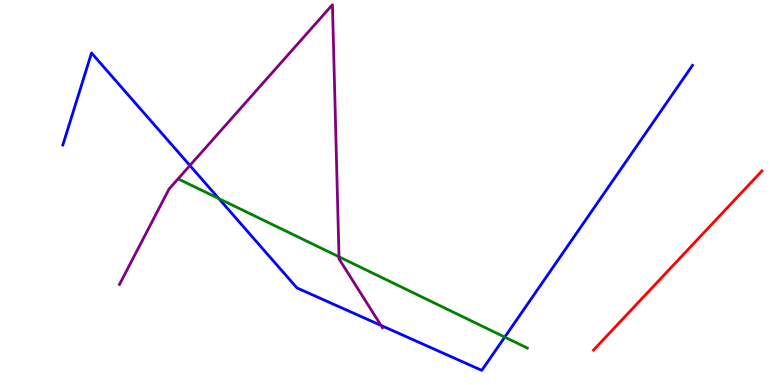[{'lines': ['blue', 'red'], 'intersections': []}, {'lines': ['green', 'red'], 'intersections': []}, {'lines': ['purple', 'red'], 'intersections': []}, {'lines': ['blue', 'green'], 'intersections': [{'x': 2.82, 'y': 4.84}, {'x': 6.51, 'y': 1.24}]}, {'lines': ['blue', 'purple'], 'intersections': [{'x': 2.45, 'y': 5.7}, {'x': 4.92, 'y': 1.55}]}, {'lines': ['green', 'purple'], 'intersections': [{'x': 4.37, 'y': 3.33}]}]